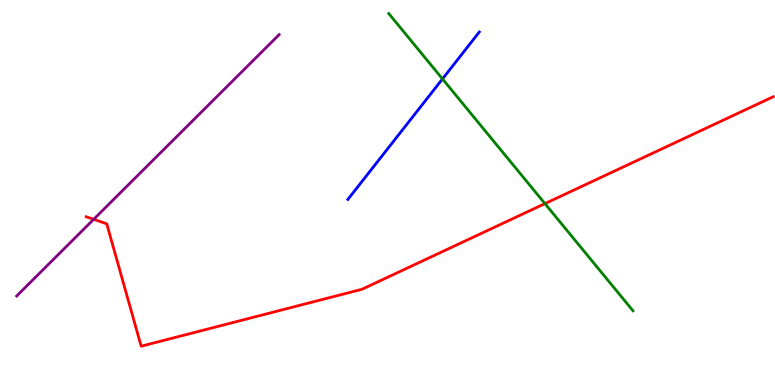[{'lines': ['blue', 'red'], 'intersections': []}, {'lines': ['green', 'red'], 'intersections': [{'x': 7.03, 'y': 4.71}]}, {'lines': ['purple', 'red'], 'intersections': [{'x': 1.21, 'y': 4.3}]}, {'lines': ['blue', 'green'], 'intersections': [{'x': 5.71, 'y': 7.95}]}, {'lines': ['blue', 'purple'], 'intersections': []}, {'lines': ['green', 'purple'], 'intersections': []}]